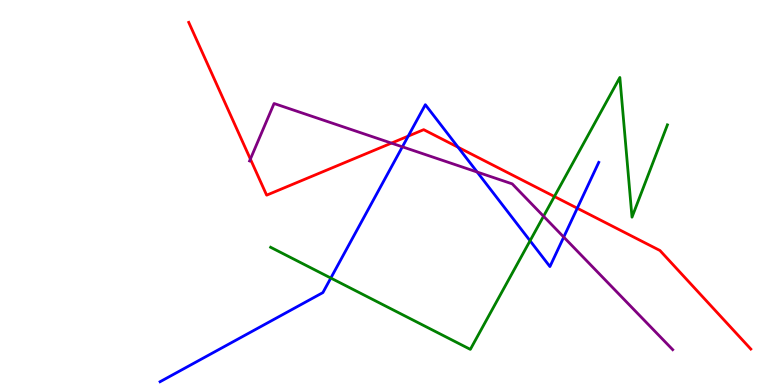[{'lines': ['blue', 'red'], 'intersections': [{'x': 5.27, 'y': 6.46}, {'x': 5.91, 'y': 6.18}, {'x': 7.45, 'y': 4.59}]}, {'lines': ['green', 'red'], 'intersections': [{'x': 7.15, 'y': 4.9}]}, {'lines': ['purple', 'red'], 'intersections': [{'x': 3.23, 'y': 5.87}, {'x': 5.05, 'y': 6.28}]}, {'lines': ['blue', 'green'], 'intersections': [{'x': 4.27, 'y': 2.78}, {'x': 6.84, 'y': 3.75}]}, {'lines': ['blue', 'purple'], 'intersections': [{'x': 5.19, 'y': 6.19}, {'x': 6.16, 'y': 5.53}, {'x': 7.27, 'y': 3.84}]}, {'lines': ['green', 'purple'], 'intersections': [{'x': 7.01, 'y': 4.38}]}]